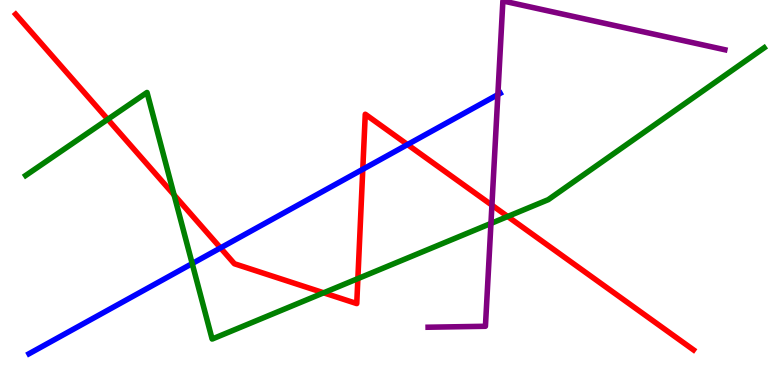[{'lines': ['blue', 'red'], 'intersections': [{'x': 2.85, 'y': 3.56}, {'x': 4.68, 'y': 5.6}, {'x': 5.26, 'y': 6.25}]}, {'lines': ['green', 'red'], 'intersections': [{'x': 1.39, 'y': 6.9}, {'x': 2.25, 'y': 4.94}, {'x': 4.18, 'y': 2.39}, {'x': 4.62, 'y': 2.76}, {'x': 6.55, 'y': 4.38}]}, {'lines': ['purple', 'red'], 'intersections': [{'x': 6.35, 'y': 4.67}]}, {'lines': ['blue', 'green'], 'intersections': [{'x': 2.48, 'y': 3.15}]}, {'lines': ['blue', 'purple'], 'intersections': [{'x': 6.42, 'y': 7.54}]}, {'lines': ['green', 'purple'], 'intersections': [{'x': 6.33, 'y': 4.2}]}]